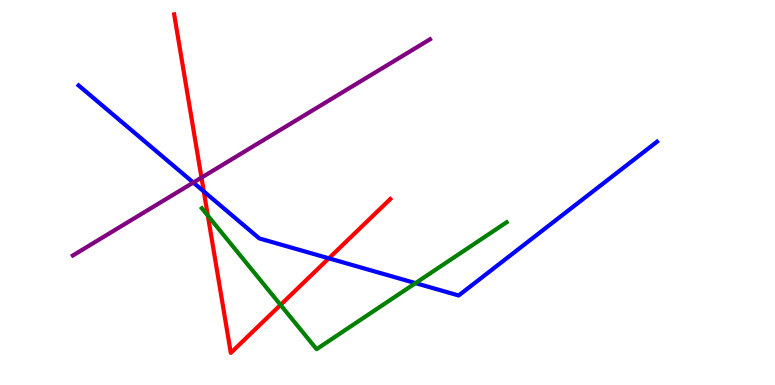[{'lines': ['blue', 'red'], 'intersections': [{'x': 2.63, 'y': 5.03}, {'x': 4.24, 'y': 3.29}]}, {'lines': ['green', 'red'], 'intersections': [{'x': 2.68, 'y': 4.4}, {'x': 3.62, 'y': 2.08}]}, {'lines': ['purple', 'red'], 'intersections': [{'x': 2.6, 'y': 5.39}]}, {'lines': ['blue', 'green'], 'intersections': [{'x': 5.36, 'y': 2.65}]}, {'lines': ['blue', 'purple'], 'intersections': [{'x': 2.49, 'y': 5.26}]}, {'lines': ['green', 'purple'], 'intersections': []}]